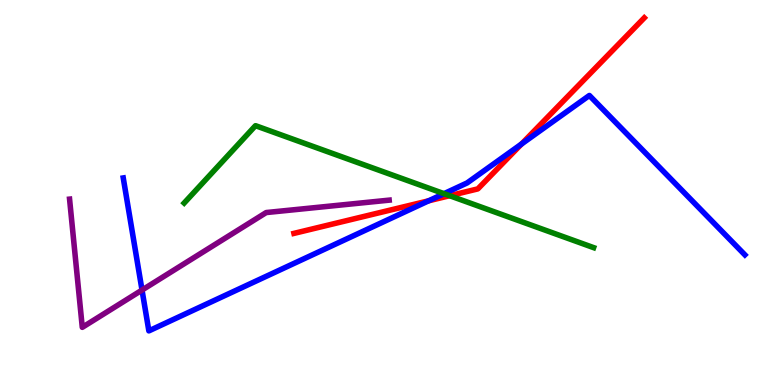[{'lines': ['blue', 'red'], 'intersections': [{'x': 5.53, 'y': 4.78}, {'x': 6.73, 'y': 6.26}]}, {'lines': ['green', 'red'], 'intersections': [{'x': 5.8, 'y': 4.92}]}, {'lines': ['purple', 'red'], 'intersections': []}, {'lines': ['blue', 'green'], 'intersections': [{'x': 5.73, 'y': 4.97}]}, {'lines': ['blue', 'purple'], 'intersections': [{'x': 1.83, 'y': 2.47}]}, {'lines': ['green', 'purple'], 'intersections': []}]